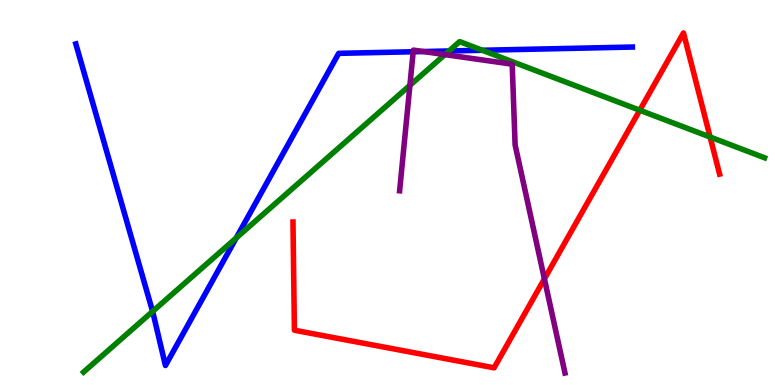[{'lines': ['blue', 'red'], 'intersections': []}, {'lines': ['green', 'red'], 'intersections': [{'x': 8.26, 'y': 7.14}, {'x': 9.16, 'y': 6.44}]}, {'lines': ['purple', 'red'], 'intersections': [{'x': 7.02, 'y': 2.76}]}, {'lines': ['blue', 'green'], 'intersections': [{'x': 1.97, 'y': 1.91}, {'x': 3.05, 'y': 3.82}, {'x': 5.79, 'y': 8.68}, {'x': 6.22, 'y': 8.69}]}, {'lines': ['blue', 'purple'], 'intersections': [{'x': 5.33, 'y': 8.66}, {'x': 5.46, 'y': 8.66}]}, {'lines': ['green', 'purple'], 'intersections': [{'x': 5.29, 'y': 7.78}, {'x': 5.74, 'y': 8.58}]}]